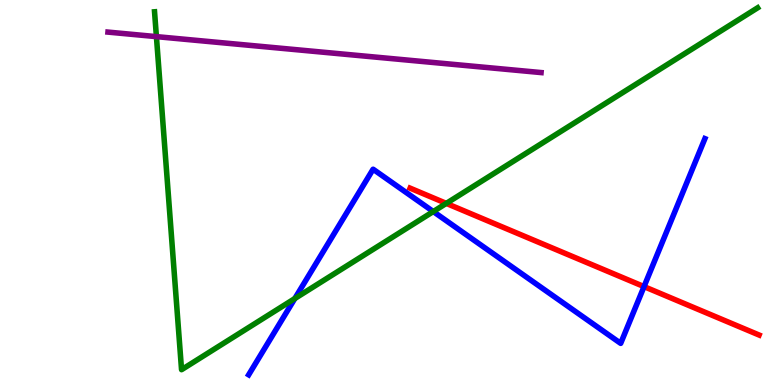[{'lines': ['blue', 'red'], 'intersections': [{'x': 8.31, 'y': 2.56}]}, {'lines': ['green', 'red'], 'intersections': [{'x': 5.76, 'y': 4.72}]}, {'lines': ['purple', 'red'], 'intersections': []}, {'lines': ['blue', 'green'], 'intersections': [{'x': 3.8, 'y': 2.25}, {'x': 5.59, 'y': 4.51}]}, {'lines': ['blue', 'purple'], 'intersections': []}, {'lines': ['green', 'purple'], 'intersections': [{'x': 2.02, 'y': 9.05}]}]